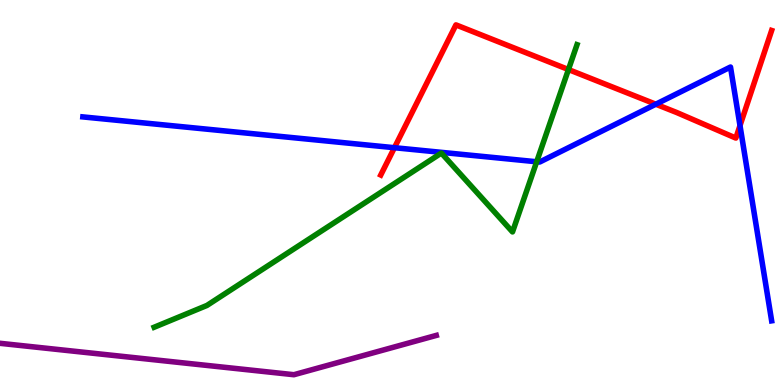[{'lines': ['blue', 'red'], 'intersections': [{'x': 5.09, 'y': 6.16}, {'x': 8.46, 'y': 7.29}, {'x': 9.55, 'y': 6.74}]}, {'lines': ['green', 'red'], 'intersections': [{'x': 7.33, 'y': 8.19}]}, {'lines': ['purple', 'red'], 'intersections': []}, {'lines': ['blue', 'green'], 'intersections': [{'x': 6.92, 'y': 5.8}]}, {'lines': ['blue', 'purple'], 'intersections': []}, {'lines': ['green', 'purple'], 'intersections': []}]